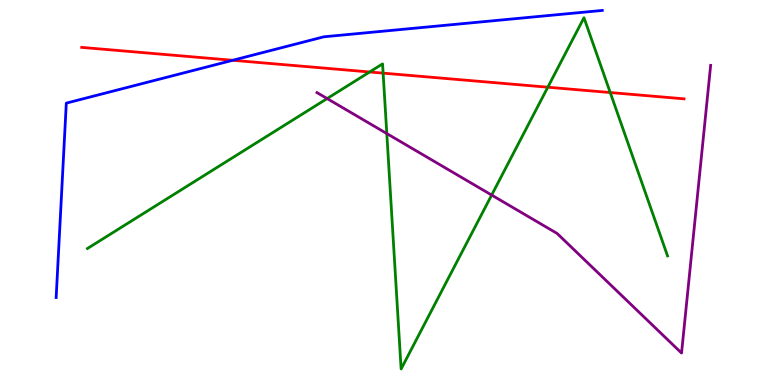[{'lines': ['blue', 'red'], 'intersections': [{'x': 3.0, 'y': 8.43}]}, {'lines': ['green', 'red'], 'intersections': [{'x': 4.77, 'y': 8.13}, {'x': 4.94, 'y': 8.1}, {'x': 7.07, 'y': 7.73}, {'x': 7.87, 'y': 7.6}]}, {'lines': ['purple', 'red'], 'intersections': []}, {'lines': ['blue', 'green'], 'intersections': []}, {'lines': ['blue', 'purple'], 'intersections': []}, {'lines': ['green', 'purple'], 'intersections': [{'x': 4.22, 'y': 7.44}, {'x': 4.99, 'y': 6.53}, {'x': 6.34, 'y': 4.93}]}]